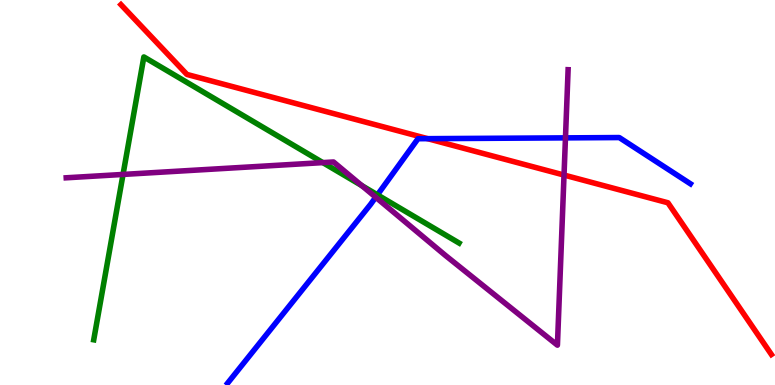[{'lines': ['blue', 'red'], 'intersections': [{'x': 5.52, 'y': 6.4}]}, {'lines': ['green', 'red'], 'intersections': []}, {'lines': ['purple', 'red'], 'intersections': [{'x': 7.28, 'y': 5.45}]}, {'lines': ['blue', 'green'], 'intersections': [{'x': 4.87, 'y': 4.94}]}, {'lines': ['blue', 'purple'], 'intersections': [{'x': 4.85, 'y': 4.88}, {'x': 7.3, 'y': 6.42}]}, {'lines': ['green', 'purple'], 'intersections': [{'x': 1.59, 'y': 5.47}, {'x': 4.17, 'y': 5.78}, {'x': 4.67, 'y': 5.18}]}]